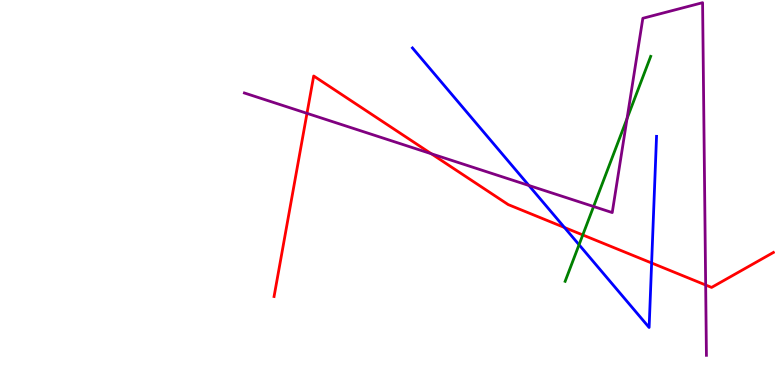[{'lines': ['blue', 'red'], 'intersections': [{'x': 7.28, 'y': 4.09}, {'x': 8.41, 'y': 3.17}]}, {'lines': ['green', 'red'], 'intersections': [{'x': 7.52, 'y': 3.9}]}, {'lines': ['purple', 'red'], 'intersections': [{'x': 3.96, 'y': 7.06}, {'x': 5.57, 'y': 6.01}, {'x': 9.11, 'y': 2.6}]}, {'lines': ['blue', 'green'], 'intersections': [{'x': 7.47, 'y': 3.64}]}, {'lines': ['blue', 'purple'], 'intersections': [{'x': 6.82, 'y': 5.18}]}, {'lines': ['green', 'purple'], 'intersections': [{'x': 7.66, 'y': 4.64}, {'x': 8.09, 'y': 6.92}]}]